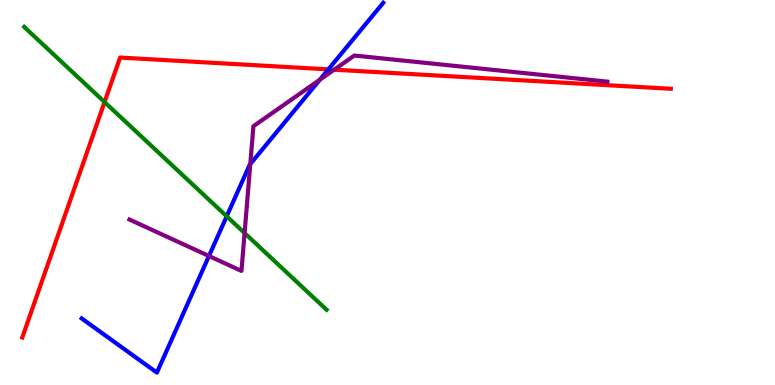[{'lines': ['blue', 'red'], 'intersections': [{'x': 4.24, 'y': 8.2}]}, {'lines': ['green', 'red'], 'intersections': [{'x': 1.35, 'y': 7.35}]}, {'lines': ['purple', 'red'], 'intersections': [{'x': 4.31, 'y': 8.19}]}, {'lines': ['blue', 'green'], 'intersections': [{'x': 2.93, 'y': 4.38}]}, {'lines': ['blue', 'purple'], 'intersections': [{'x': 2.7, 'y': 3.35}, {'x': 3.23, 'y': 5.74}, {'x': 4.13, 'y': 7.93}]}, {'lines': ['green', 'purple'], 'intersections': [{'x': 3.16, 'y': 3.95}]}]